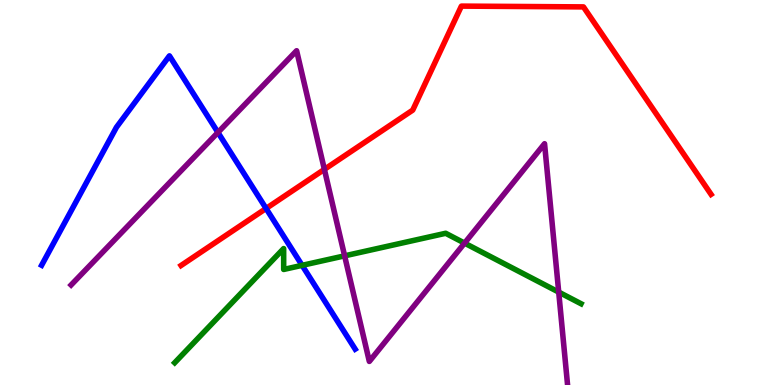[{'lines': ['blue', 'red'], 'intersections': [{'x': 3.43, 'y': 4.59}]}, {'lines': ['green', 'red'], 'intersections': []}, {'lines': ['purple', 'red'], 'intersections': [{'x': 4.19, 'y': 5.6}]}, {'lines': ['blue', 'green'], 'intersections': [{'x': 3.9, 'y': 3.11}]}, {'lines': ['blue', 'purple'], 'intersections': [{'x': 2.81, 'y': 6.56}]}, {'lines': ['green', 'purple'], 'intersections': [{'x': 4.45, 'y': 3.35}, {'x': 5.99, 'y': 3.69}, {'x': 7.21, 'y': 2.41}]}]